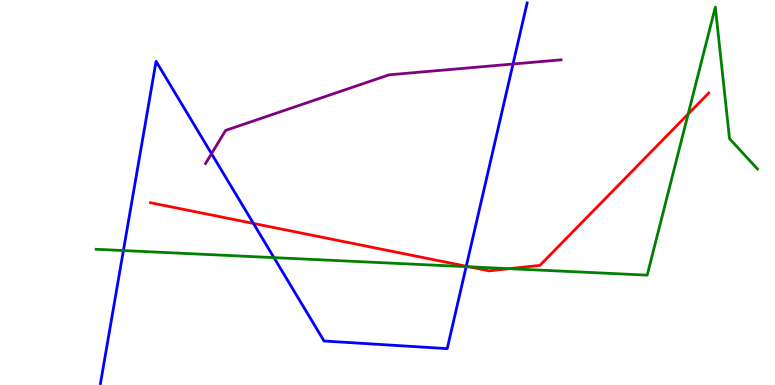[{'lines': ['blue', 'red'], 'intersections': [{'x': 3.27, 'y': 4.2}, {'x': 6.02, 'y': 3.08}]}, {'lines': ['green', 'red'], 'intersections': [{'x': 6.05, 'y': 3.07}, {'x': 6.57, 'y': 3.02}, {'x': 8.88, 'y': 7.04}]}, {'lines': ['purple', 'red'], 'intersections': []}, {'lines': ['blue', 'green'], 'intersections': [{'x': 1.59, 'y': 3.49}, {'x': 3.54, 'y': 3.31}, {'x': 6.01, 'y': 3.07}]}, {'lines': ['blue', 'purple'], 'intersections': [{'x': 2.73, 'y': 6.01}, {'x': 6.62, 'y': 8.34}]}, {'lines': ['green', 'purple'], 'intersections': []}]